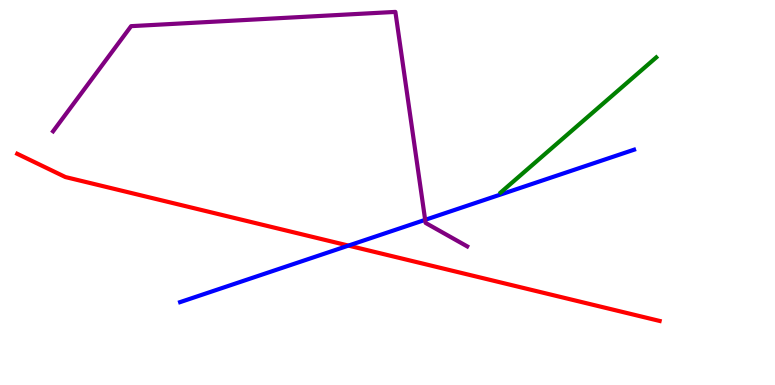[{'lines': ['blue', 'red'], 'intersections': [{'x': 4.5, 'y': 3.62}]}, {'lines': ['green', 'red'], 'intersections': []}, {'lines': ['purple', 'red'], 'intersections': []}, {'lines': ['blue', 'green'], 'intersections': []}, {'lines': ['blue', 'purple'], 'intersections': [{'x': 5.49, 'y': 4.29}]}, {'lines': ['green', 'purple'], 'intersections': []}]